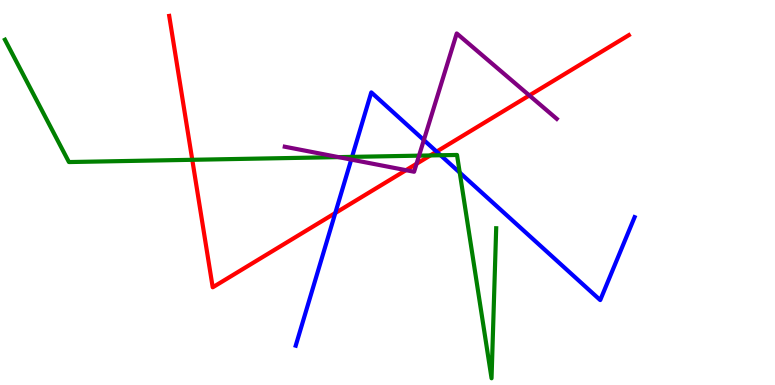[{'lines': ['blue', 'red'], 'intersections': [{'x': 4.33, 'y': 4.47}, {'x': 5.63, 'y': 6.06}]}, {'lines': ['green', 'red'], 'intersections': [{'x': 2.48, 'y': 5.85}, {'x': 5.55, 'y': 5.96}]}, {'lines': ['purple', 'red'], 'intersections': [{'x': 5.24, 'y': 5.58}, {'x': 5.37, 'y': 5.75}, {'x': 6.83, 'y': 7.52}]}, {'lines': ['blue', 'green'], 'intersections': [{'x': 4.54, 'y': 5.93}, {'x': 5.69, 'y': 5.97}, {'x': 5.93, 'y': 5.52}]}, {'lines': ['blue', 'purple'], 'intersections': [{'x': 4.53, 'y': 5.86}, {'x': 5.47, 'y': 6.36}]}, {'lines': ['green', 'purple'], 'intersections': [{'x': 4.37, 'y': 5.92}, {'x': 5.41, 'y': 5.96}]}]